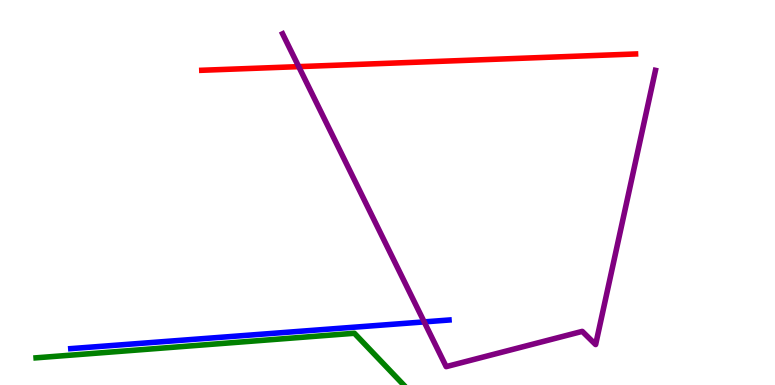[{'lines': ['blue', 'red'], 'intersections': []}, {'lines': ['green', 'red'], 'intersections': []}, {'lines': ['purple', 'red'], 'intersections': [{'x': 3.85, 'y': 8.27}]}, {'lines': ['blue', 'green'], 'intersections': []}, {'lines': ['blue', 'purple'], 'intersections': [{'x': 5.47, 'y': 1.64}]}, {'lines': ['green', 'purple'], 'intersections': []}]